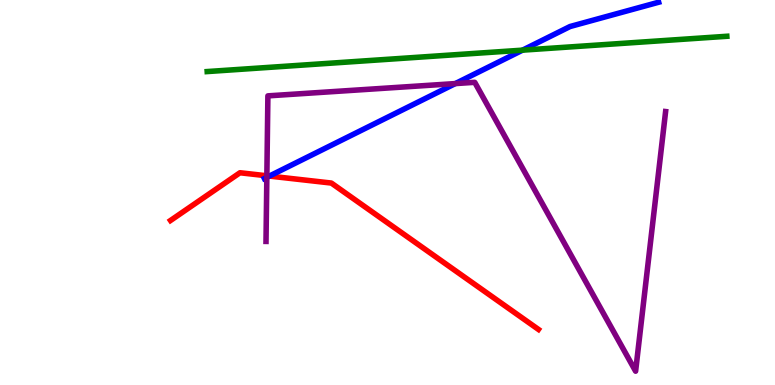[{'lines': ['blue', 'red'], 'intersections': [{'x': 3.48, 'y': 5.43}]}, {'lines': ['green', 'red'], 'intersections': []}, {'lines': ['purple', 'red'], 'intersections': [{'x': 3.44, 'y': 5.43}]}, {'lines': ['blue', 'green'], 'intersections': [{'x': 6.74, 'y': 8.7}]}, {'lines': ['blue', 'purple'], 'intersections': [{'x': 3.44, 'y': 5.39}, {'x': 5.88, 'y': 7.83}]}, {'lines': ['green', 'purple'], 'intersections': []}]